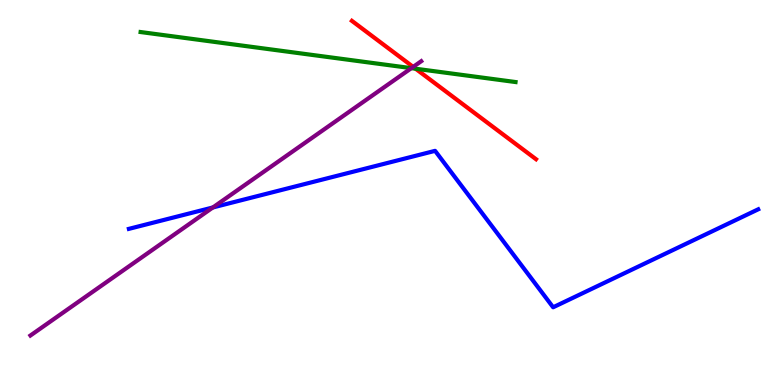[{'lines': ['blue', 'red'], 'intersections': []}, {'lines': ['green', 'red'], 'intersections': [{'x': 5.36, 'y': 8.22}]}, {'lines': ['purple', 'red'], 'intersections': [{'x': 5.33, 'y': 8.26}]}, {'lines': ['blue', 'green'], 'intersections': []}, {'lines': ['blue', 'purple'], 'intersections': [{'x': 2.75, 'y': 4.61}]}, {'lines': ['green', 'purple'], 'intersections': [{'x': 5.31, 'y': 8.23}]}]